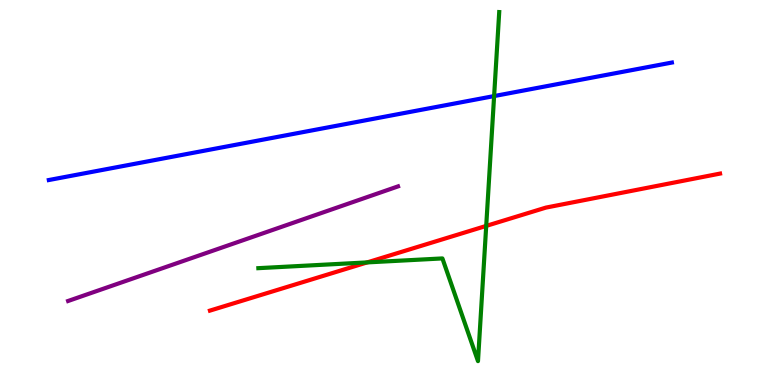[{'lines': ['blue', 'red'], 'intersections': []}, {'lines': ['green', 'red'], 'intersections': [{'x': 4.74, 'y': 3.18}, {'x': 6.27, 'y': 4.13}]}, {'lines': ['purple', 'red'], 'intersections': []}, {'lines': ['blue', 'green'], 'intersections': [{'x': 6.38, 'y': 7.5}]}, {'lines': ['blue', 'purple'], 'intersections': []}, {'lines': ['green', 'purple'], 'intersections': []}]